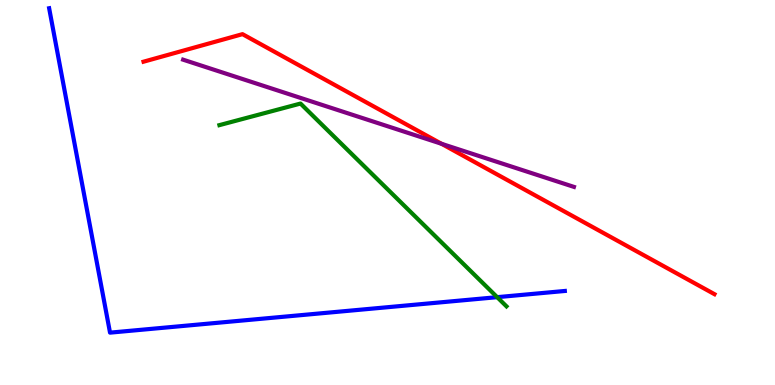[{'lines': ['blue', 'red'], 'intersections': []}, {'lines': ['green', 'red'], 'intersections': []}, {'lines': ['purple', 'red'], 'intersections': [{'x': 5.7, 'y': 6.27}]}, {'lines': ['blue', 'green'], 'intersections': [{'x': 6.42, 'y': 2.28}]}, {'lines': ['blue', 'purple'], 'intersections': []}, {'lines': ['green', 'purple'], 'intersections': []}]